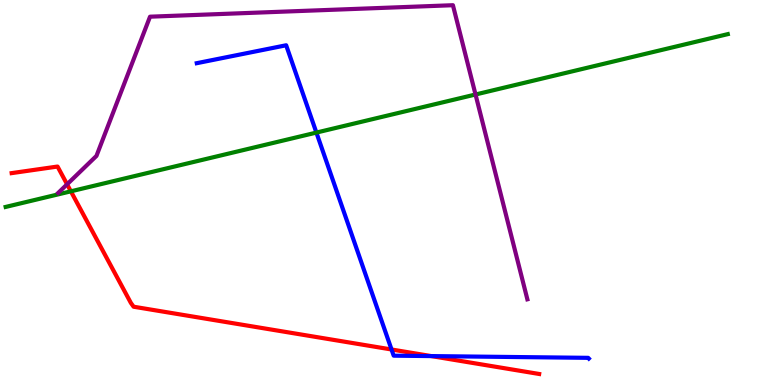[{'lines': ['blue', 'red'], 'intersections': [{'x': 5.05, 'y': 0.922}, {'x': 5.57, 'y': 0.751}]}, {'lines': ['green', 'red'], 'intersections': [{'x': 0.915, 'y': 5.03}]}, {'lines': ['purple', 'red'], 'intersections': [{'x': 0.866, 'y': 5.21}]}, {'lines': ['blue', 'green'], 'intersections': [{'x': 4.08, 'y': 6.56}]}, {'lines': ['blue', 'purple'], 'intersections': []}, {'lines': ['green', 'purple'], 'intersections': [{'x': 6.14, 'y': 7.55}]}]